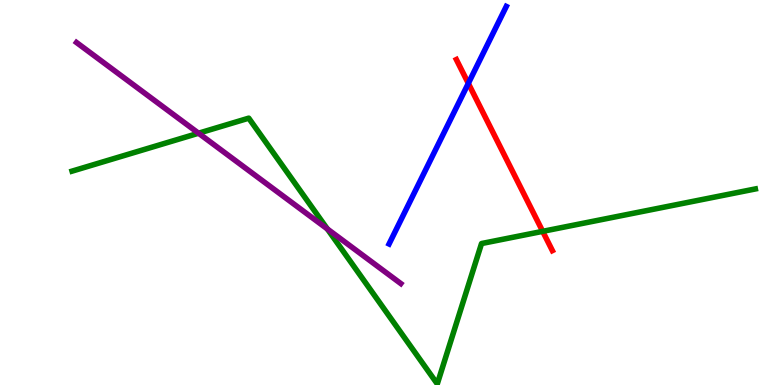[{'lines': ['blue', 'red'], 'intersections': [{'x': 6.04, 'y': 7.83}]}, {'lines': ['green', 'red'], 'intersections': [{'x': 7.0, 'y': 3.99}]}, {'lines': ['purple', 'red'], 'intersections': []}, {'lines': ['blue', 'green'], 'intersections': []}, {'lines': ['blue', 'purple'], 'intersections': []}, {'lines': ['green', 'purple'], 'intersections': [{'x': 2.56, 'y': 6.54}, {'x': 4.22, 'y': 4.05}]}]